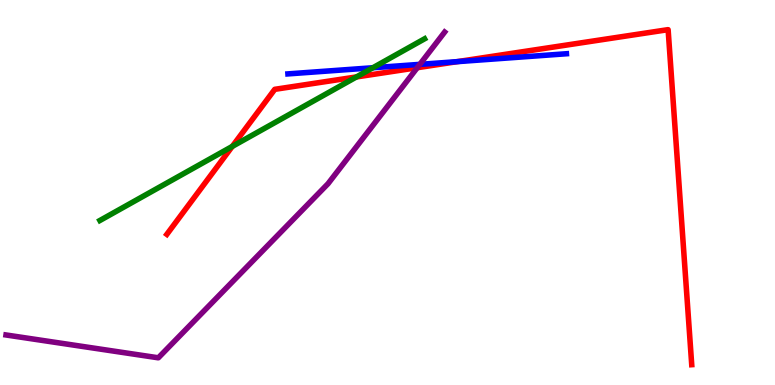[{'lines': ['blue', 'red'], 'intersections': [{'x': 5.9, 'y': 8.4}]}, {'lines': ['green', 'red'], 'intersections': [{'x': 3.0, 'y': 6.2}, {'x': 4.6, 'y': 8.0}]}, {'lines': ['purple', 'red'], 'intersections': [{'x': 5.38, 'y': 8.24}]}, {'lines': ['blue', 'green'], 'intersections': [{'x': 4.81, 'y': 8.24}]}, {'lines': ['blue', 'purple'], 'intersections': [{'x': 5.42, 'y': 8.33}]}, {'lines': ['green', 'purple'], 'intersections': []}]